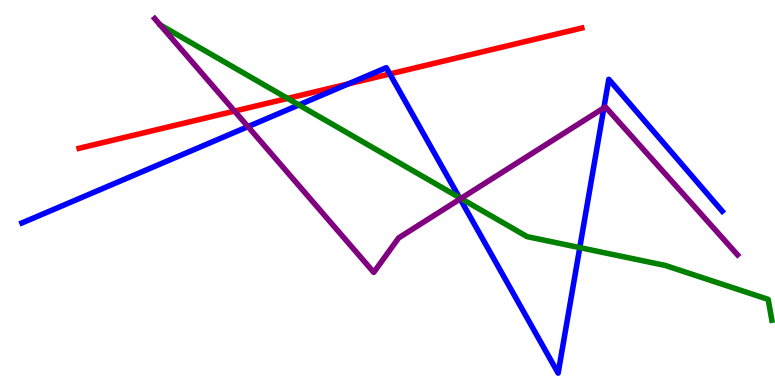[{'lines': ['blue', 'red'], 'intersections': [{'x': 4.49, 'y': 7.82}, {'x': 5.03, 'y': 8.08}]}, {'lines': ['green', 'red'], 'intersections': [{'x': 3.71, 'y': 7.44}]}, {'lines': ['purple', 'red'], 'intersections': [{'x': 3.03, 'y': 7.11}]}, {'lines': ['blue', 'green'], 'intersections': [{'x': 3.86, 'y': 7.27}, {'x': 5.93, 'y': 4.87}, {'x': 7.48, 'y': 3.57}]}, {'lines': ['blue', 'purple'], 'intersections': [{'x': 3.2, 'y': 6.71}, {'x': 5.94, 'y': 4.83}, {'x': 7.79, 'y': 7.2}]}, {'lines': ['green', 'purple'], 'intersections': [{'x': 5.95, 'y': 4.85}]}]